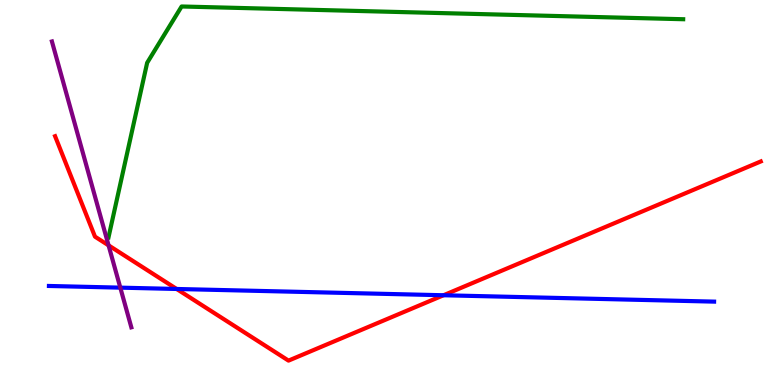[{'lines': ['blue', 'red'], 'intersections': [{'x': 2.28, 'y': 2.49}, {'x': 5.72, 'y': 2.33}]}, {'lines': ['green', 'red'], 'intersections': []}, {'lines': ['purple', 'red'], 'intersections': [{'x': 1.4, 'y': 3.63}]}, {'lines': ['blue', 'green'], 'intersections': []}, {'lines': ['blue', 'purple'], 'intersections': [{'x': 1.55, 'y': 2.53}]}, {'lines': ['green', 'purple'], 'intersections': []}]